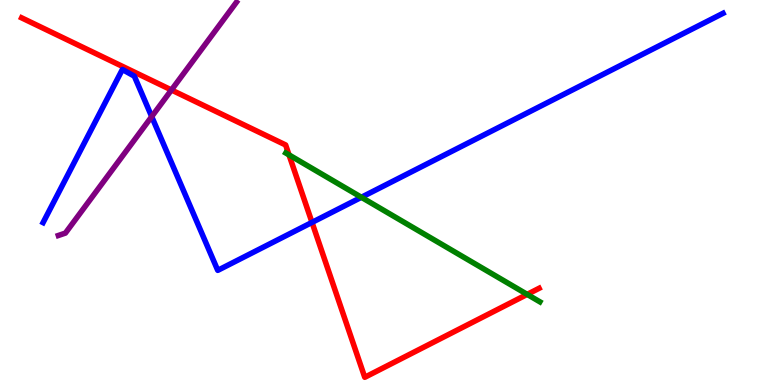[{'lines': ['blue', 'red'], 'intersections': [{'x': 4.03, 'y': 4.22}]}, {'lines': ['green', 'red'], 'intersections': [{'x': 3.73, 'y': 5.98}, {'x': 6.8, 'y': 2.35}]}, {'lines': ['purple', 'red'], 'intersections': [{'x': 2.21, 'y': 7.66}]}, {'lines': ['blue', 'green'], 'intersections': [{'x': 4.66, 'y': 4.88}]}, {'lines': ['blue', 'purple'], 'intersections': [{'x': 1.96, 'y': 6.97}]}, {'lines': ['green', 'purple'], 'intersections': []}]